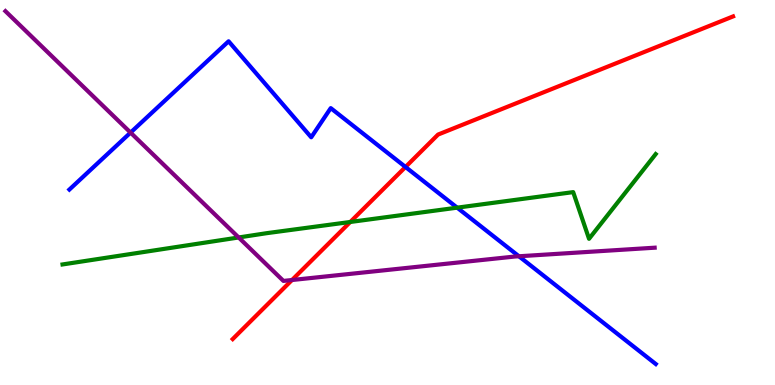[{'lines': ['blue', 'red'], 'intersections': [{'x': 5.23, 'y': 5.66}]}, {'lines': ['green', 'red'], 'intersections': [{'x': 4.52, 'y': 4.23}]}, {'lines': ['purple', 'red'], 'intersections': [{'x': 3.77, 'y': 2.73}]}, {'lines': ['blue', 'green'], 'intersections': [{'x': 5.9, 'y': 4.61}]}, {'lines': ['blue', 'purple'], 'intersections': [{'x': 1.68, 'y': 6.56}, {'x': 6.7, 'y': 3.34}]}, {'lines': ['green', 'purple'], 'intersections': [{'x': 3.08, 'y': 3.83}]}]